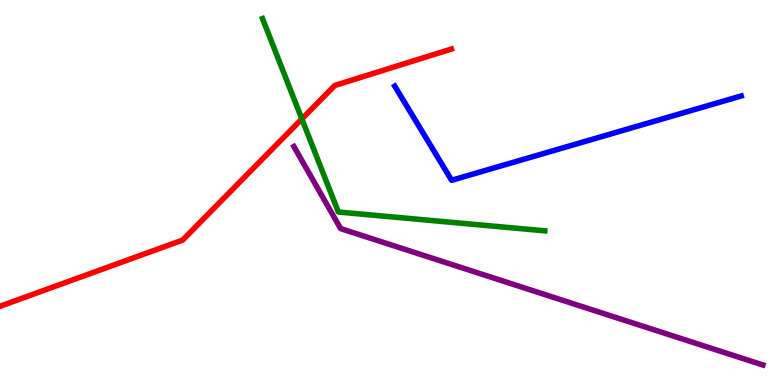[{'lines': ['blue', 'red'], 'intersections': []}, {'lines': ['green', 'red'], 'intersections': [{'x': 3.89, 'y': 6.91}]}, {'lines': ['purple', 'red'], 'intersections': []}, {'lines': ['blue', 'green'], 'intersections': []}, {'lines': ['blue', 'purple'], 'intersections': []}, {'lines': ['green', 'purple'], 'intersections': []}]